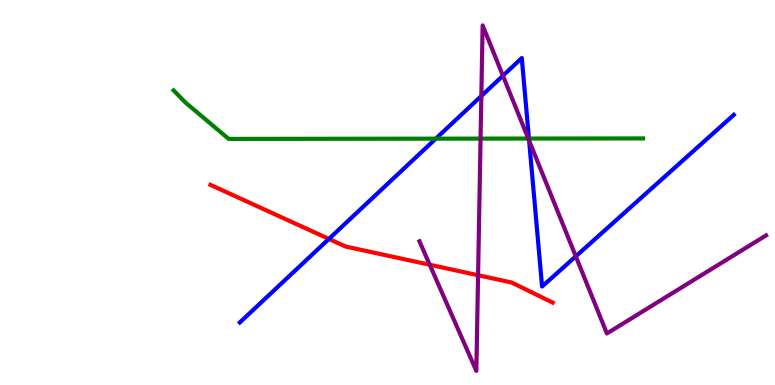[{'lines': ['blue', 'red'], 'intersections': [{'x': 4.24, 'y': 3.79}]}, {'lines': ['green', 'red'], 'intersections': []}, {'lines': ['purple', 'red'], 'intersections': [{'x': 5.55, 'y': 3.12}, {'x': 6.17, 'y': 2.85}]}, {'lines': ['blue', 'green'], 'intersections': [{'x': 5.62, 'y': 6.4}, {'x': 6.83, 'y': 6.4}]}, {'lines': ['blue', 'purple'], 'intersections': [{'x': 6.21, 'y': 7.51}, {'x': 6.49, 'y': 8.03}, {'x': 6.83, 'y': 6.35}, {'x': 7.43, 'y': 3.34}]}, {'lines': ['green', 'purple'], 'intersections': [{'x': 6.2, 'y': 6.4}, {'x': 6.82, 'y': 6.4}]}]